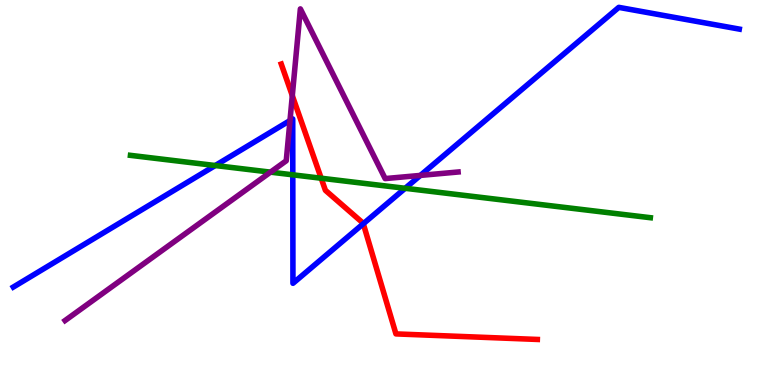[{'lines': ['blue', 'red'], 'intersections': [{'x': 4.69, 'y': 4.19}]}, {'lines': ['green', 'red'], 'intersections': [{'x': 4.14, 'y': 5.37}]}, {'lines': ['purple', 'red'], 'intersections': [{'x': 3.77, 'y': 7.52}]}, {'lines': ['blue', 'green'], 'intersections': [{'x': 2.78, 'y': 5.7}, {'x': 3.78, 'y': 5.46}, {'x': 5.23, 'y': 5.11}]}, {'lines': ['blue', 'purple'], 'intersections': [{'x': 3.74, 'y': 6.87}, {'x': 5.42, 'y': 5.44}]}, {'lines': ['green', 'purple'], 'intersections': [{'x': 3.49, 'y': 5.53}]}]